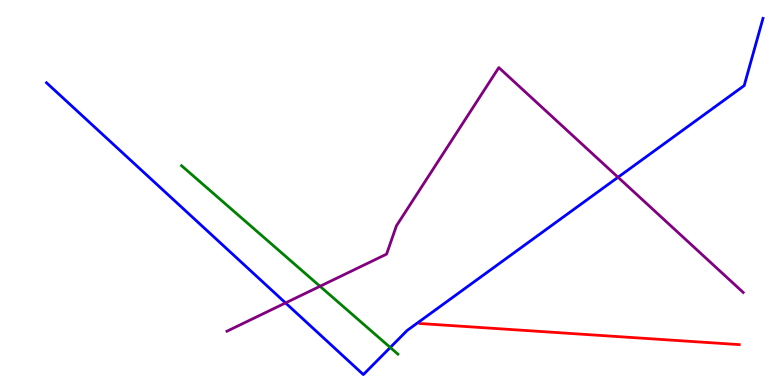[{'lines': ['blue', 'red'], 'intersections': []}, {'lines': ['green', 'red'], 'intersections': []}, {'lines': ['purple', 'red'], 'intersections': []}, {'lines': ['blue', 'green'], 'intersections': [{'x': 5.04, 'y': 0.975}]}, {'lines': ['blue', 'purple'], 'intersections': [{'x': 3.68, 'y': 2.13}, {'x': 7.97, 'y': 5.4}]}, {'lines': ['green', 'purple'], 'intersections': [{'x': 4.13, 'y': 2.56}]}]